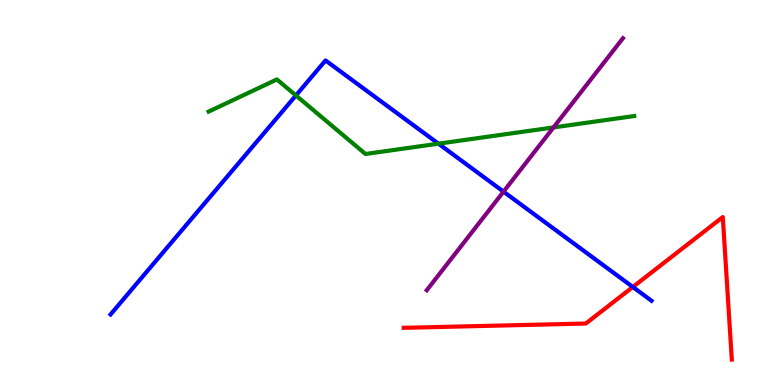[{'lines': ['blue', 'red'], 'intersections': [{'x': 8.17, 'y': 2.55}]}, {'lines': ['green', 'red'], 'intersections': []}, {'lines': ['purple', 'red'], 'intersections': []}, {'lines': ['blue', 'green'], 'intersections': [{'x': 3.82, 'y': 7.52}, {'x': 5.66, 'y': 6.27}]}, {'lines': ['blue', 'purple'], 'intersections': [{'x': 6.5, 'y': 5.02}]}, {'lines': ['green', 'purple'], 'intersections': [{'x': 7.14, 'y': 6.69}]}]